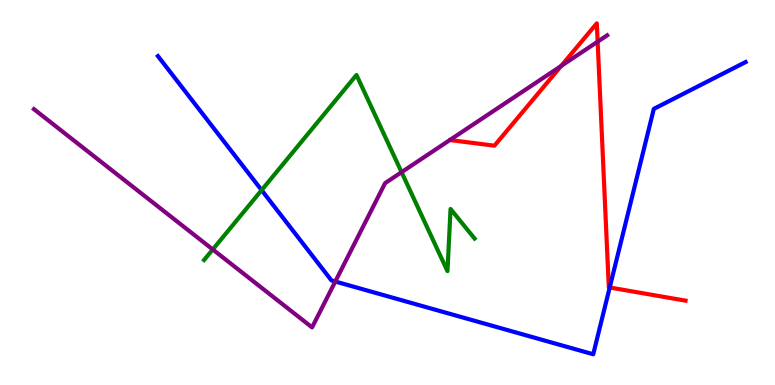[{'lines': ['blue', 'red'], 'intersections': [{'x': 7.87, 'y': 2.53}]}, {'lines': ['green', 'red'], 'intersections': []}, {'lines': ['purple', 'red'], 'intersections': [{'x': 7.24, 'y': 8.29}, {'x': 7.71, 'y': 8.92}]}, {'lines': ['blue', 'green'], 'intersections': [{'x': 3.38, 'y': 5.06}]}, {'lines': ['blue', 'purple'], 'intersections': [{'x': 4.33, 'y': 2.69}]}, {'lines': ['green', 'purple'], 'intersections': [{'x': 2.75, 'y': 3.52}, {'x': 5.18, 'y': 5.53}]}]